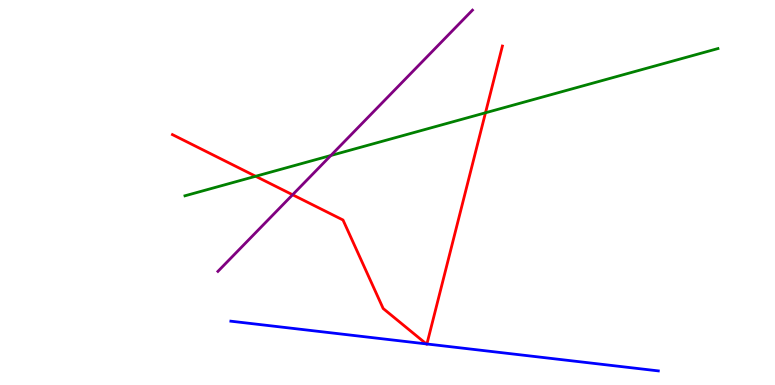[{'lines': ['blue', 'red'], 'intersections': [{'x': 5.5, 'y': 1.07}, {'x': 5.51, 'y': 1.07}]}, {'lines': ['green', 'red'], 'intersections': [{'x': 3.3, 'y': 5.42}, {'x': 6.26, 'y': 7.07}]}, {'lines': ['purple', 'red'], 'intersections': [{'x': 3.78, 'y': 4.94}]}, {'lines': ['blue', 'green'], 'intersections': []}, {'lines': ['blue', 'purple'], 'intersections': []}, {'lines': ['green', 'purple'], 'intersections': [{'x': 4.27, 'y': 5.96}]}]